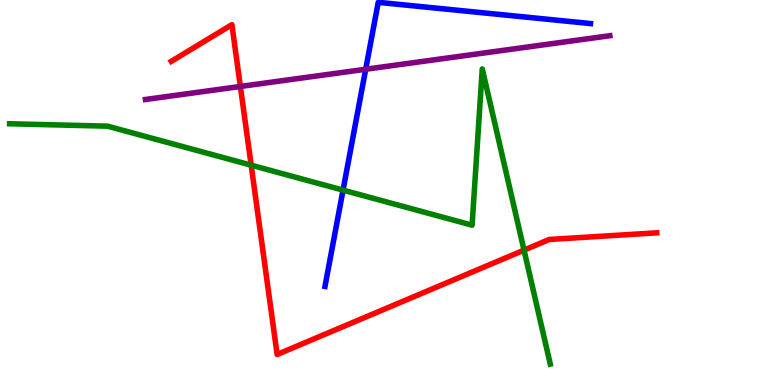[{'lines': ['blue', 'red'], 'intersections': []}, {'lines': ['green', 'red'], 'intersections': [{'x': 3.24, 'y': 5.71}, {'x': 6.76, 'y': 3.5}]}, {'lines': ['purple', 'red'], 'intersections': [{'x': 3.1, 'y': 7.75}]}, {'lines': ['blue', 'green'], 'intersections': [{'x': 4.43, 'y': 5.06}]}, {'lines': ['blue', 'purple'], 'intersections': [{'x': 4.72, 'y': 8.2}]}, {'lines': ['green', 'purple'], 'intersections': []}]